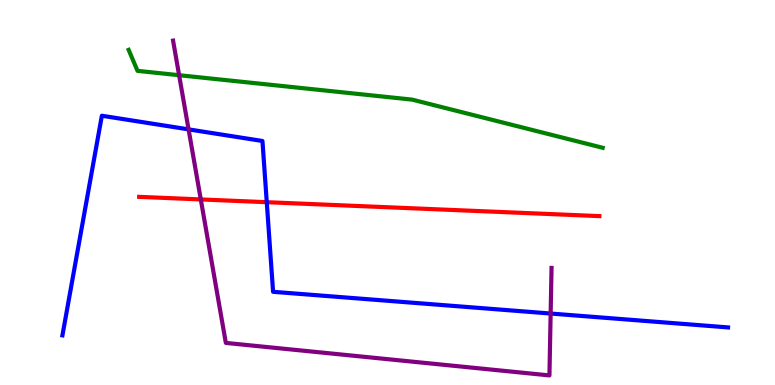[{'lines': ['blue', 'red'], 'intersections': [{'x': 3.44, 'y': 4.75}]}, {'lines': ['green', 'red'], 'intersections': []}, {'lines': ['purple', 'red'], 'intersections': [{'x': 2.59, 'y': 4.82}]}, {'lines': ['blue', 'green'], 'intersections': []}, {'lines': ['blue', 'purple'], 'intersections': [{'x': 2.43, 'y': 6.64}, {'x': 7.11, 'y': 1.86}]}, {'lines': ['green', 'purple'], 'intersections': [{'x': 2.31, 'y': 8.05}]}]